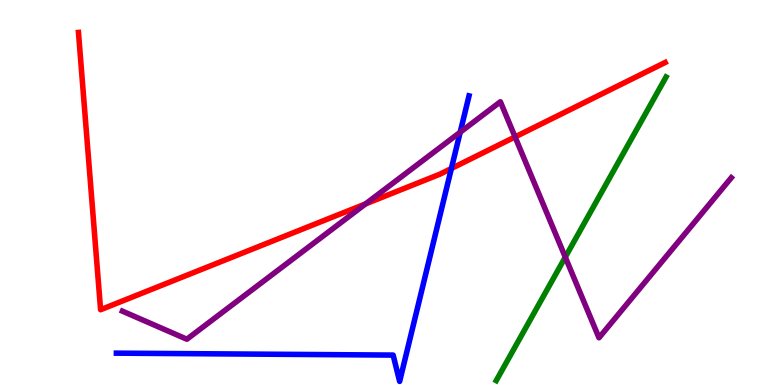[{'lines': ['blue', 'red'], 'intersections': [{'x': 5.82, 'y': 5.62}]}, {'lines': ['green', 'red'], 'intersections': []}, {'lines': ['purple', 'red'], 'intersections': [{'x': 4.72, 'y': 4.7}, {'x': 6.65, 'y': 6.44}]}, {'lines': ['blue', 'green'], 'intersections': []}, {'lines': ['blue', 'purple'], 'intersections': [{'x': 5.94, 'y': 6.57}]}, {'lines': ['green', 'purple'], 'intersections': [{'x': 7.29, 'y': 3.32}]}]